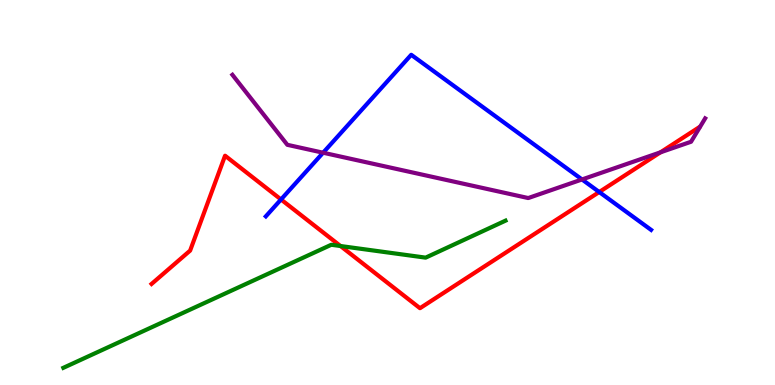[{'lines': ['blue', 'red'], 'intersections': [{'x': 3.63, 'y': 4.82}, {'x': 7.73, 'y': 5.01}]}, {'lines': ['green', 'red'], 'intersections': [{'x': 4.39, 'y': 3.61}]}, {'lines': ['purple', 'red'], 'intersections': [{'x': 8.52, 'y': 6.04}]}, {'lines': ['blue', 'green'], 'intersections': []}, {'lines': ['blue', 'purple'], 'intersections': [{'x': 4.17, 'y': 6.03}, {'x': 7.51, 'y': 5.34}]}, {'lines': ['green', 'purple'], 'intersections': []}]